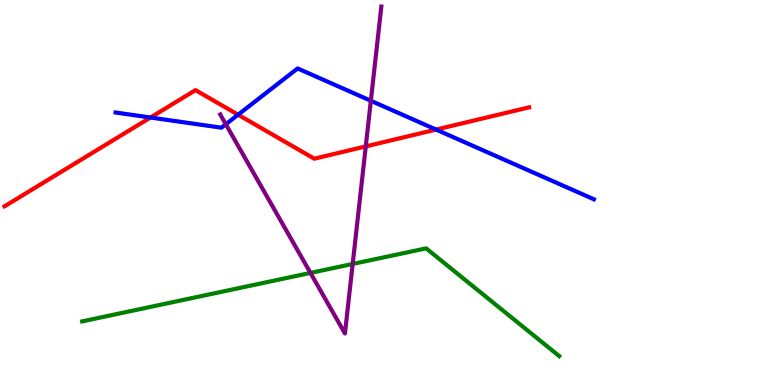[{'lines': ['blue', 'red'], 'intersections': [{'x': 1.94, 'y': 6.95}, {'x': 3.07, 'y': 7.02}, {'x': 5.63, 'y': 6.63}]}, {'lines': ['green', 'red'], 'intersections': []}, {'lines': ['purple', 'red'], 'intersections': [{'x': 4.72, 'y': 6.2}]}, {'lines': ['blue', 'green'], 'intersections': []}, {'lines': ['blue', 'purple'], 'intersections': [{'x': 2.91, 'y': 6.77}, {'x': 4.79, 'y': 7.38}]}, {'lines': ['green', 'purple'], 'intersections': [{'x': 4.01, 'y': 2.91}, {'x': 4.55, 'y': 3.14}]}]